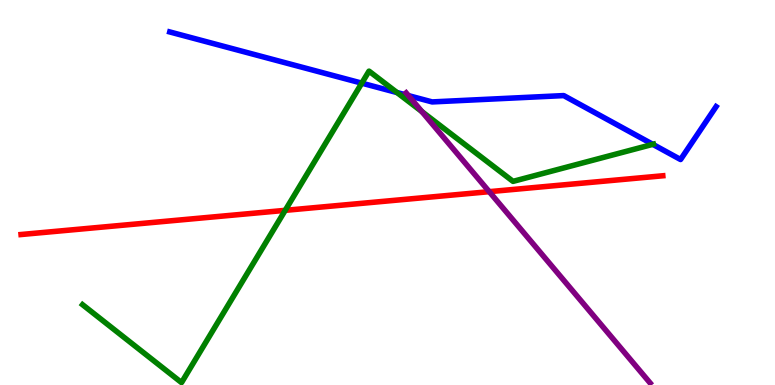[{'lines': ['blue', 'red'], 'intersections': []}, {'lines': ['green', 'red'], 'intersections': [{'x': 3.68, 'y': 4.54}]}, {'lines': ['purple', 'red'], 'intersections': [{'x': 6.31, 'y': 5.02}]}, {'lines': ['blue', 'green'], 'intersections': [{'x': 4.67, 'y': 7.84}, {'x': 5.12, 'y': 7.6}, {'x': 8.42, 'y': 6.25}]}, {'lines': ['blue', 'purple'], 'intersections': [{'x': 5.27, 'y': 7.52}]}, {'lines': ['green', 'purple'], 'intersections': [{'x': 5.44, 'y': 7.1}]}]